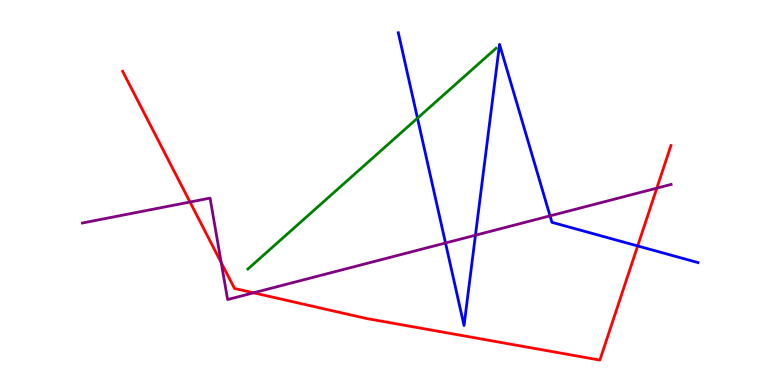[{'lines': ['blue', 'red'], 'intersections': [{'x': 8.23, 'y': 3.61}]}, {'lines': ['green', 'red'], 'intersections': []}, {'lines': ['purple', 'red'], 'intersections': [{'x': 2.45, 'y': 4.75}, {'x': 2.85, 'y': 3.18}, {'x': 3.27, 'y': 2.39}, {'x': 8.48, 'y': 5.11}]}, {'lines': ['blue', 'green'], 'intersections': [{'x': 5.39, 'y': 6.93}]}, {'lines': ['blue', 'purple'], 'intersections': [{'x': 5.75, 'y': 3.69}, {'x': 6.13, 'y': 3.89}, {'x': 7.1, 'y': 4.39}]}, {'lines': ['green', 'purple'], 'intersections': []}]